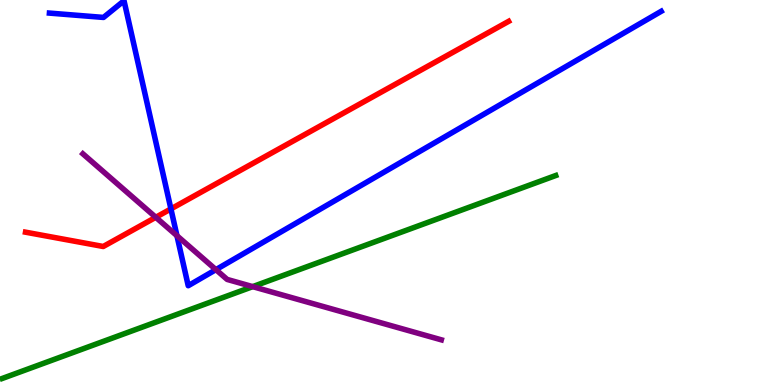[{'lines': ['blue', 'red'], 'intersections': [{'x': 2.21, 'y': 4.57}]}, {'lines': ['green', 'red'], 'intersections': []}, {'lines': ['purple', 'red'], 'intersections': [{'x': 2.01, 'y': 4.36}]}, {'lines': ['blue', 'green'], 'intersections': []}, {'lines': ['blue', 'purple'], 'intersections': [{'x': 2.28, 'y': 3.88}, {'x': 2.79, 'y': 3.0}]}, {'lines': ['green', 'purple'], 'intersections': [{'x': 3.26, 'y': 2.55}]}]